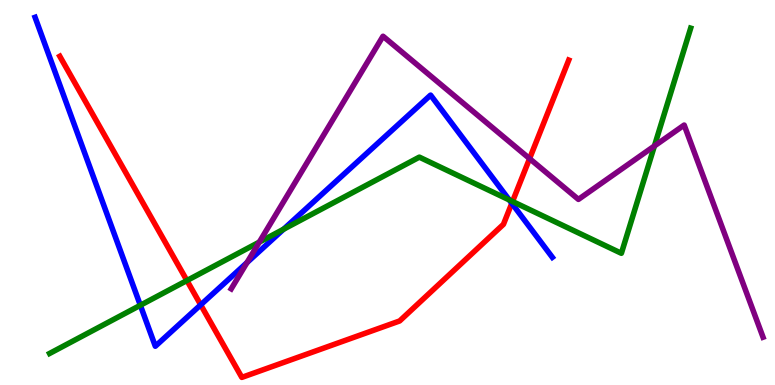[{'lines': ['blue', 'red'], 'intersections': [{'x': 2.59, 'y': 2.08}, {'x': 6.6, 'y': 4.72}]}, {'lines': ['green', 'red'], 'intersections': [{'x': 2.41, 'y': 2.71}, {'x': 6.61, 'y': 4.77}]}, {'lines': ['purple', 'red'], 'intersections': [{'x': 6.83, 'y': 5.88}]}, {'lines': ['blue', 'green'], 'intersections': [{'x': 1.81, 'y': 2.07}, {'x': 3.66, 'y': 4.05}, {'x': 6.57, 'y': 4.81}]}, {'lines': ['blue', 'purple'], 'intersections': [{'x': 3.19, 'y': 3.18}]}, {'lines': ['green', 'purple'], 'intersections': [{'x': 3.35, 'y': 3.71}, {'x': 8.44, 'y': 6.21}]}]